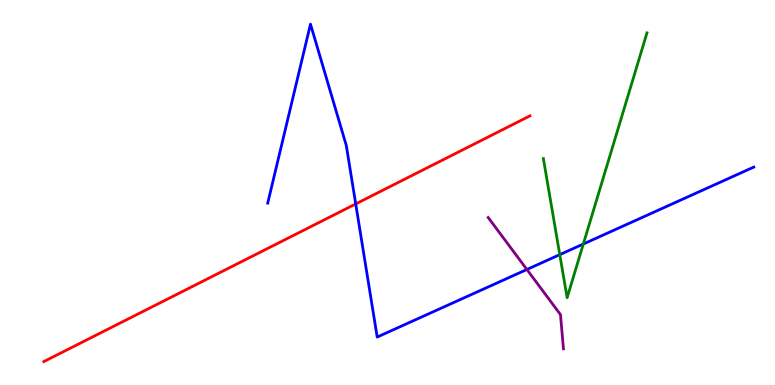[{'lines': ['blue', 'red'], 'intersections': [{'x': 4.59, 'y': 4.7}]}, {'lines': ['green', 'red'], 'intersections': []}, {'lines': ['purple', 'red'], 'intersections': []}, {'lines': ['blue', 'green'], 'intersections': [{'x': 7.22, 'y': 3.39}, {'x': 7.53, 'y': 3.66}]}, {'lines': ['blue', 'purple'], 'intersections': [{'x': 6.8, 'y': 3.0}]}, {'lines': ['green', 'purple'], 'intersections': []}]